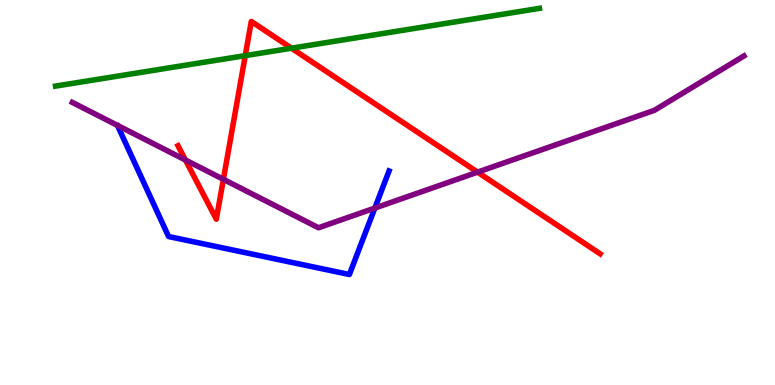[{'lines': ['blue', 'red'], 'intersections': []}, {'lines': ['green', 'red'], 'intersections': [{'x': 3.16, 'y': 8.56}, {'x': 3.76, 'y': 8.75}]}, {'lines': ['purple', 'red'], 'intersections': [{'x': 2.39, 'y': 5.84}, {'x': 2.88, 'y': 5.34}, {'x': 6.16, 'y': 5.53}]}, {'lines': ['blue', 'green'], 'intersections': []}, {'lines': ['blue', 'purple'], 'intersections': [{'x': 4.84, 'y': 4.6}]}, {'lines': ['green', 'purple'], 'intersections': []}]